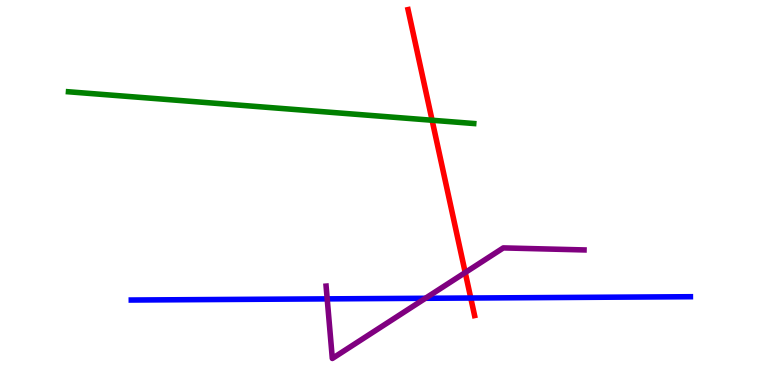[{'lines': ['blue', 'red'], 'intersections': [{'x': 6.07, 'y': 2.26}]}, {'lines': ['green', 'red'], 'intersections': [{'x': 5.58, 'y': 6.88}]}, {'lines': ['purple', 'red'], 'intersections': [{'x': 6.0, 'y': 2.92}]}, {'lines': ['blue', 'green'], 'intersections': []}, {'lines': ['blue', 'purple'], 'intersections': [{'x': 4.22, 'y': 2.24}, {'x': 5.49, 'y': 2.25}]}, {'lines': ['green', 'purple'], 'intersections': []}]